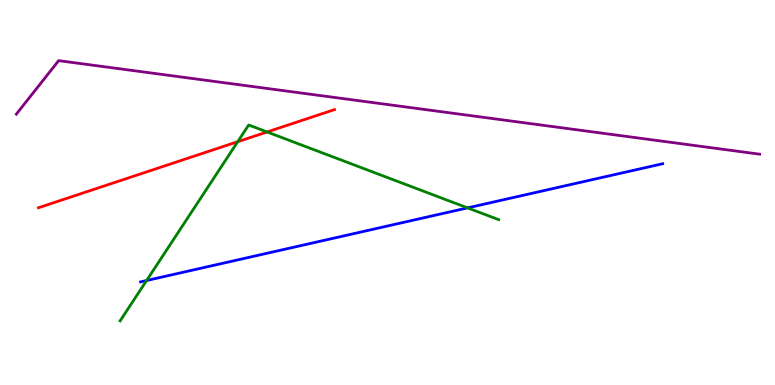[{'lines': ['blue', 'red'], 'intersections': []}, {'lines': ['green', 'red'], 'intersections': [{'x': 3.07, 'y': 6.32}, {'x': 3.45, 'y': 6.57}]}, {'lines': ['purple', 'red'], 'intersections': []}, {'lines': ['blue', 'green'], 'intersections': [{'x': 1.89, 'y': 2.71}, {'x': 6.03, 'y': 4.6}]}, {'lines': ['blue', 'purple'], 'intersections': []}, {'lines': ['green', 'purple'], 'intersections': []}]